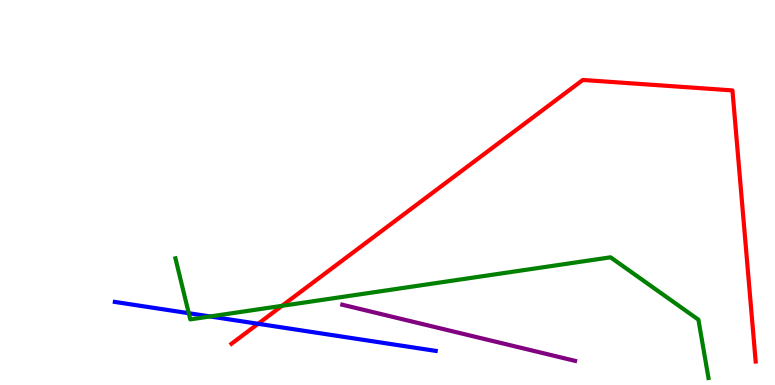[{'lines': ['blue', 'red'], 'intersections': [{'x': 3.33, 'y': 1.59}]}, {'lines': ['green', 'red'], 'intersections': [{'x': 3.64, 'y': 2.06}]}, {'lines': ['purple', 'red'], 'intersections': []}, {'lines': ['blue', 'green'], 'intersections': [{'x': 2.44, 'y': 1.86}, {'x': 2.71, 'y': 1.78}]}, {'lines': ['blue', 'purple'], 'intersections': []}, {'lines': ['green', 'purple'], 'intersections': []}]